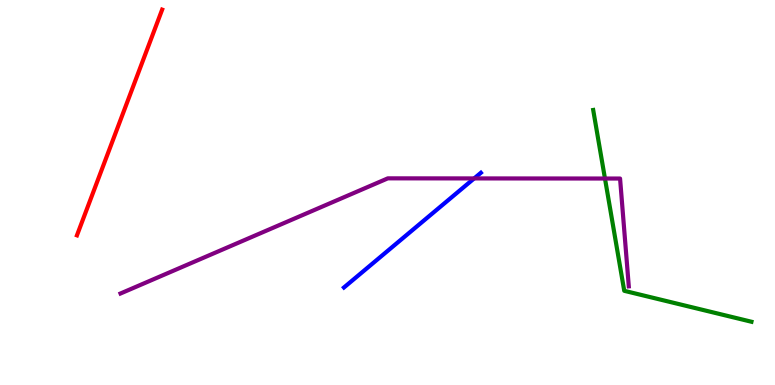[{'lines': ['blue', 'red'], 'intersections': []}, {'lines': ['green', 'red'], 'intersections': []}, {'lines': ['purple', 'red'], 'intersections': []}, {'lines': ['blue', 'green'], 'intersections': []}, {'lines': ['blue', 'purple'], 'intersections': [{'x': 6.12, 'y': 5.37}]}, {'lines': ['green', 'purple'], 'intersections': [{'x': 7.81, 'y': 5.36}]}]